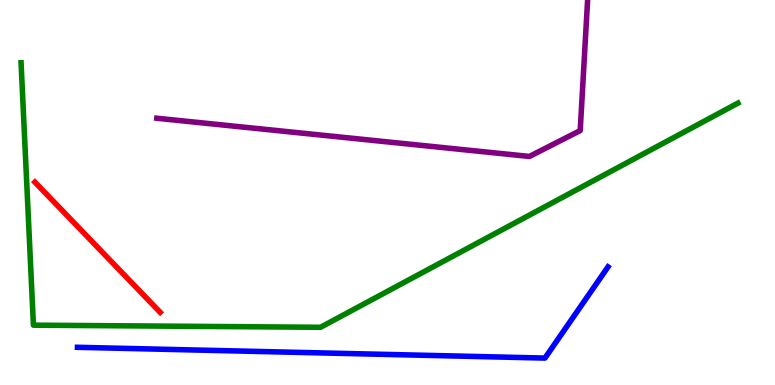[{'lines': ['blue', 'red'], 'intersections': []}, {'lines': ['green', 'red'], 'intersections': []}, {'lines': ['purple', 'red'], 'intersections': []}, {'lines': ['blue', 'green'], 'intersections': []}, {'lines': ['blue', 'purple'], 'intersections': []}, {'lines': ['green', 'purple'], 'intersections': []}]